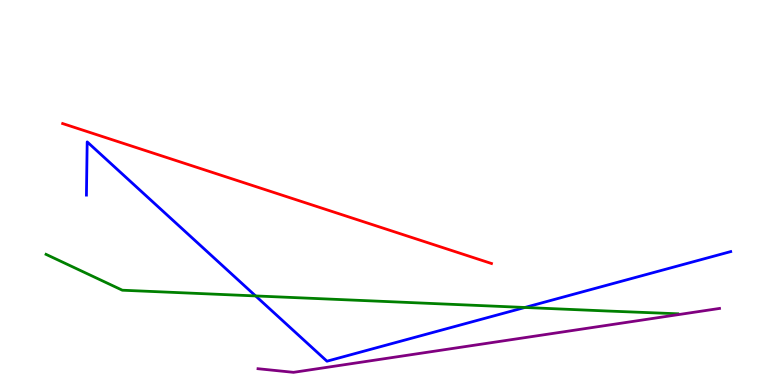[{'lines': ['blue', 'red'], 'intersections': []}, {'lines': ['green', 'red'], 'intersections': []}, {'lines': ['purple', 'red'], 'intersections': []}, {'lines': ['blue', 'green'], 'intersections': [{'x': 3.3, 'y': 2.31}, {'x': 6.77, 'y': 2.01}]}, {'lines': ['blue', 'purple'], 'intersections': []}, {'lines': ['green', 'purple'], 'intersections': []}]